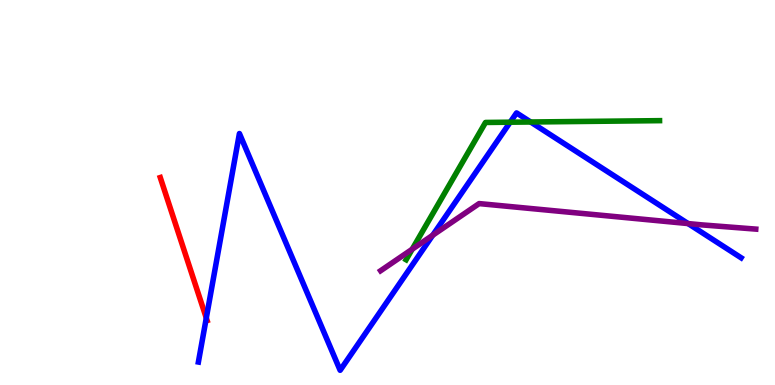[{'lines': ['blue', 'red'], 'intersections': [{'x': 2.66, 'y': 1.74}]}, {'lines': ['green', 'red'], 'intersections': []}, {'lines': ['purple', 'red'], 'intersections': []}, {'lines': ['blue', 'green'], 'intersections': [{'x': 6.58, 'y': 6.83}, {'x': 6.85, 'y': 6.83}]}, {'lines': ['blue', 'purple'], 'intersections': [{'x': 5.58, 'y': 3.89}, {'x': 8.88, 'y': 4.19}]}, {'lines': ['green', 'purple'], 'intersections': [{'x': 5.32, 'y': 3.53}]}]